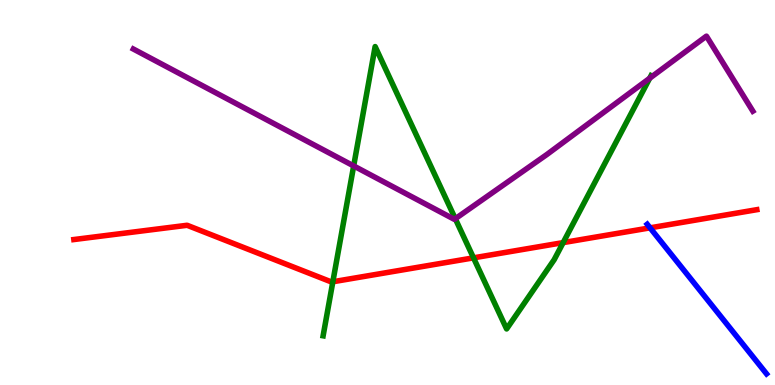[{'lines': ['blue', 'red'], 'intersections': [{'x': 8.39, 'y': 4.08}]}, {'lines': ['green', 'red'], 'intersections': [{'x': 4.29, 'y': 2.68}, {'x': 6.11, 'y': 3.3}, {'x': 7.27, 'y': 3.7}]}, {'lines': ['purple', 'red'], 'intersections': []}, {'lines': ['blue', 'green'], 'intersections': []}, {'lines': ['blue', 'purple'], 'intersections': []}, {'lines': ['green', 'purple'], 'intersections': [{'x': 4.56, 'y': 5.69}, {'x': 5.87, 'y': 4.32}, {'x': 8.38, 'y': 7.97}]}]